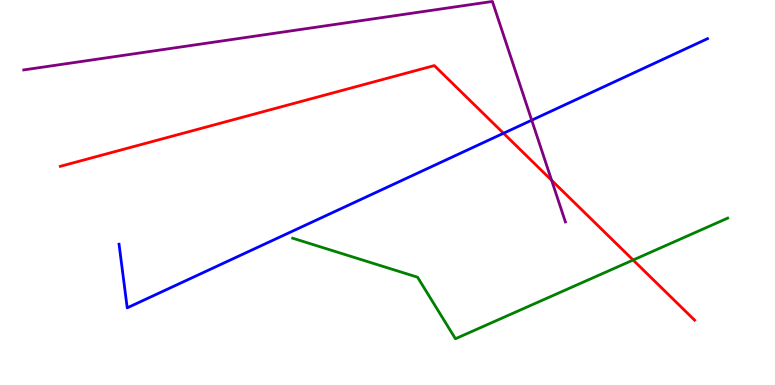[{'lines': ['blue', 'red'], 'intersections': [{'x': 6.5, 'y': 6.54}]}, {'lines': ['green', 'red'], 'intersections': [{'x': 8.17, 'y': 3.25}]}, {'lines': ['purple', 'red'], 'intersections': [{'x': 7.12, 'y': 5.32}]}, {'lines': ['blue', 'green'], 'intersections': []}, {'lines': ['blue', 'purple'], 'intersections': [{'x': 6.86, 'y': 6.88}]}, {'lines': ['green', 'purple'], 'intersections': []}]